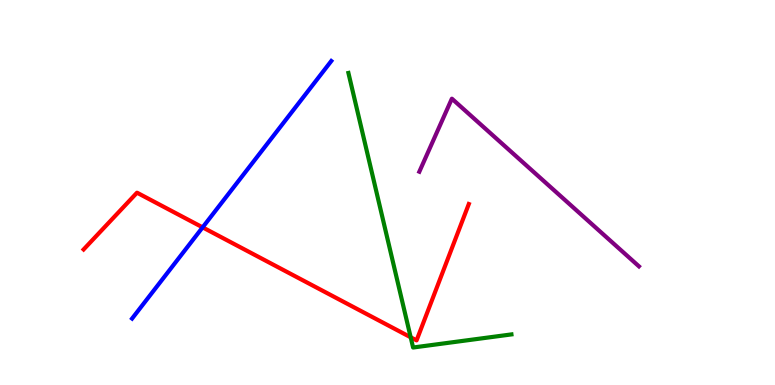[{'lines': ['blue', 'red'], 'intersections': [{'x': 2.61, 'y': 4.09}]}, {'lines': ['green', 'red'], 'intersections': [{'x': 5.3, 'y': 1.24}]}, {'lines': ['purple', 'red'], 'intersections': []}, {'lines': ['blue', 'green'], 'intersections': []}, {'lines': ['blue', 'purple'], 'intersections': []}, {'lines': ['green', 'purple'], 'intersections': []}]